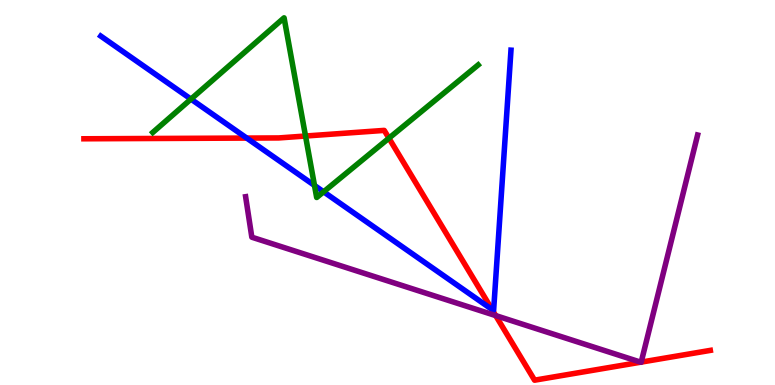[{'lines': ['blue', 'red'], 'intersections': [{'x': 3.18, 'y': 6.41}, {'x': 6.35, 'y': 1.96}]}, {'lines': ['green', 'red'], 'intersections': [{'x': 3.94, 'y': 6.47}, {'x': 5.02, 'y': 6.41}]}, {'lines': ['purple', 'red'], 'intersections': [{'x': 6.4, 'y': 1.8}, {'x': 8.27, 'y': 0.593}, {'x': 8.27, 'y': 0.595}]}, {'lines': ['blue', 'green'], 'intersections': [{'x': 2.46, 'y': 7.43}, {'x': 4.06, 'y': 5.18}, {'x': 4.18, 'y': 5.02}]}, {'lines': ['blue', 'purple'], 'intersections': []}, {'lines': ['green', 'purple'], 'intersections': []}]